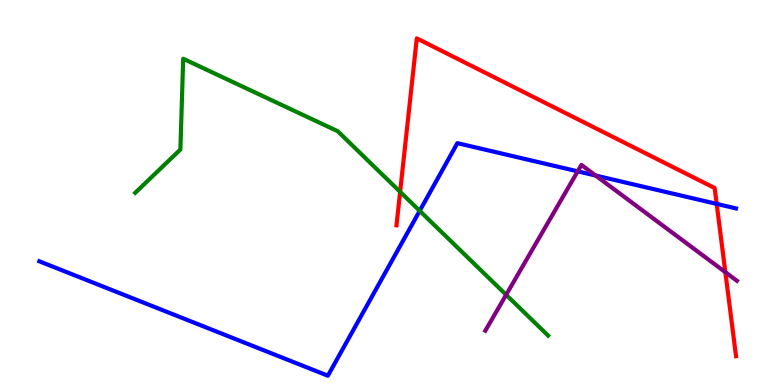[{'lines': ['blue', 'red'], 'intersections': [{'x': 9.25, 'y': 4.7}]}, {'lines': ['green', 'red'], 'intersections': [{'x': 5.16, 'y': 5.02}]}, {'lines': ['purple', 'red'], 'intersections': [{'x': 9.36, 'y': 2.93}]}, {'lines': ['blue', 'green'], 'intersections': [{'x': 5.42, 'y': 4.52}]}, {'lines': ['blue', 'purple'], 'intersections': [{'x': 7.45, 'y': 5.55}, {'x': 7.69, 'y': 5.44}]}, {'lines': ['green', 'purple'], 'intersections': [{'x': 6.53, 'y': 2.34}]}]